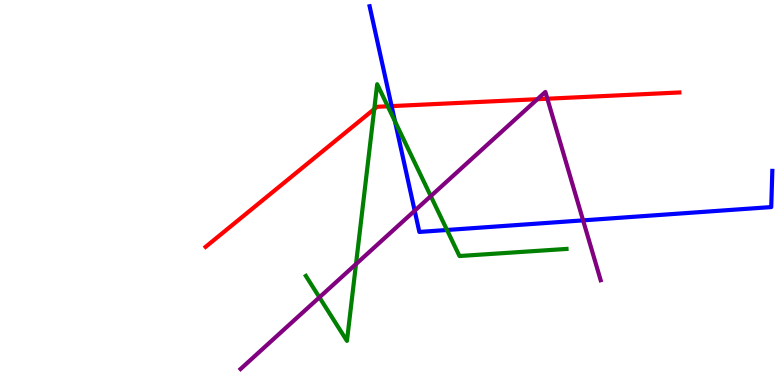[{'lines': ['blue', 'red'], 'intersections': [{'x': 5.05, 'y': 7.24}]}, {'lines': ['green', 'red'], 'intersections': [{'x': 4.83, 'y': 7.17}, {'x': 5.0, 'y': 7.24}]}, {'lines': ['purple', 'red'], 'intersections': [{'x': 6.93, 'y': 7.42}, {'x': 7.06, 'y': 7.44}]}, {'lines': ['blue', 'green'], 'intersections': [{'x': 5.1, 'y': 6.85}, {'x': 5.77, 'y': 4.03}]}, {'lines': ['blue', 'purple'], 'intersections': [{'x': 5.35, 'y': 4.53}, {'x': 7.52, 'y': 4.28}]}, {'lines': ['green', 'purple'], 'intersections': [{'x': 4.12, 'y': 2.28}, {'x': 4.59, 'y': 3.14}, {'x': 5.56, 'y': 4.91}]}]